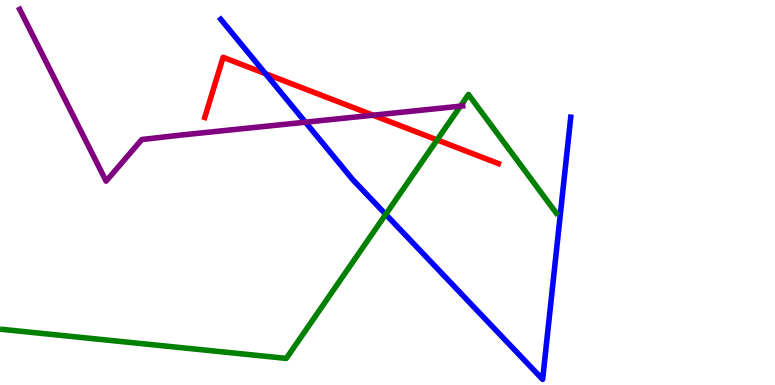[{'lines': ['blue', 'red'], 'intersections': [{'x': 3.43, 'y': 8.09}]}, {'lines': ['green', 'red'], 'intersections': [{'x': 5.64, 'y': 6.37}]}, {'lines': ['purple', 'red'], 'intersections': [{'x': 4.81, 'y': 7.01}]}, {'lines': ['blue', 'green'], 'intersections': [{'x': 4.98, 'y': 4.43}]}, {'lines': ['blue', 'purple'], 'intersections': [{'x': 3.94, 'y': 6.83}]}, {'lines': ['green', 'purple'], 'intersections': [{'x': 5.94, 'y': 7.24}]}]